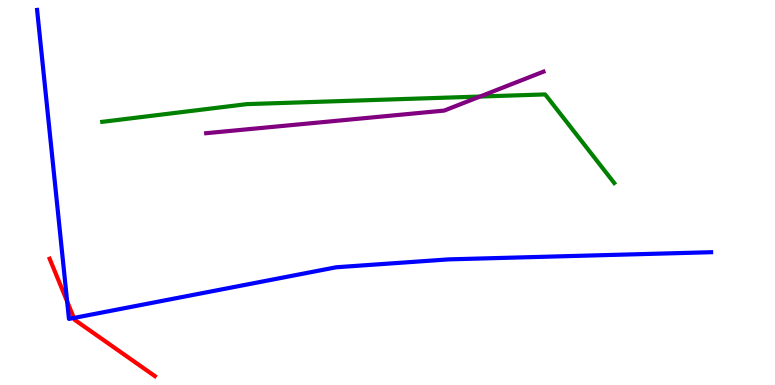[{'lines': ['blue', 'red'], 'intersections': [{'x': 0.866, 'y': 2.17}, {'x': 0.954, 'y': 1.74}]}, {'lines': ['green', 'red'], 'intersections': []}, {'lines': ['purple', 'red'], 'intersections': []}, {'lines': ['blue', 'green'], 'intersections': []}, {'lines': ['blue', 'purple'], 'intersections': []}, {'lines': ['green', 'purple'], 'intersections': [{'x': 6.19, 'y': 7.49}]}]